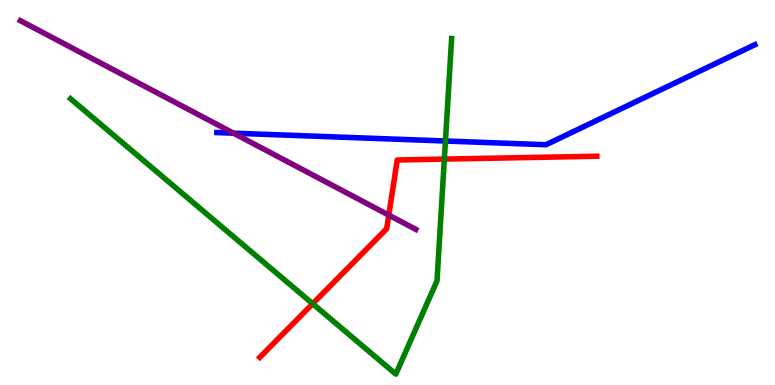[{'lines': ['blue', 'red'], 'intersections': []}, {'lines': ['green', 'red'], 'intersections': [{'x': 4.03, 'y': 2.11}, {'x': 5.73, 'y': 5.87}]}, {'lines': ['purple', 'red'], 'intersections': [{'x': 5.02, 'y': 4.41}]}, {'lines': ['blue', 'green'], 'intersections': [{'x': 5.75, 'y': 6.34}]}, {'lines': ['blue', 'purple'], 'intersections': [{'x': 3.01, 'y': 6.54}]}, {'lines': ['green', 'purple'], 'intersections': []}]